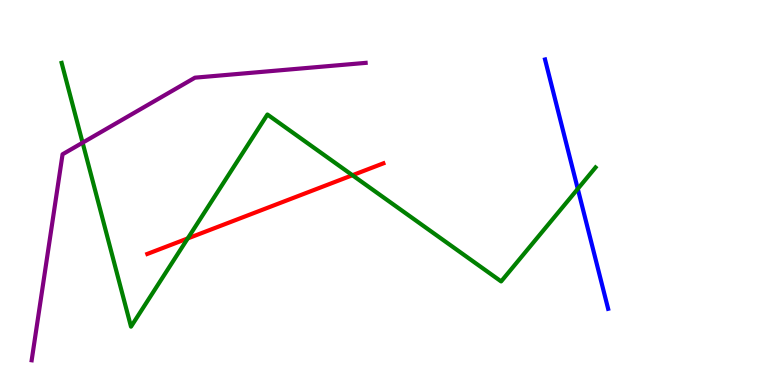[{'lines': ['blue', 'red'], 'intersections': []}, {'lines': ['green', 'red'], 'intersections': [{'x': 2.42, 'y': 3.81}, {'x': 4.55, 'y': 5.45}]}, {'lines': ['purple', 'red'], 'intersections': []}, {'lines': ['blue', 'green'], 'intersections': [{'x': 7.46, 'y': 5.09}]}, {'lines': ['blue', 'purple'], 'intersections': []}, {'lines': ['green', 'purple'], 'intersections': [{'x': 1.07, 'y': 6.29}]}]